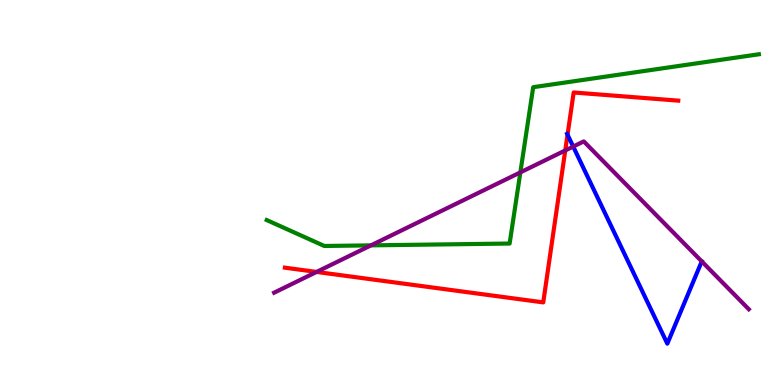[{'lines': ['blue', 'red'], 'intersections': [{'x': 7.32, 'y': 6.5}]}, {'lines': ['green', 'red'], 'intersections': []}, {'lines': ['purple', 'red'], 'intersections': [{'x': 4.08, 'y': 2.94}, {'x': 7.29, 'y': 6.09}]}, {'lines': ['blue', 'green'], 'intersections': []}, {'lines': ['blue', 'purple'], 'intersections': [{'x': 7.4, 'y': 6.19}]}, {'lines': ['green', 'purple'], 'intersections': [{'x': 4.79, 'y': 3.63}, {'x': 6.71, 'y': 5.52}]}]